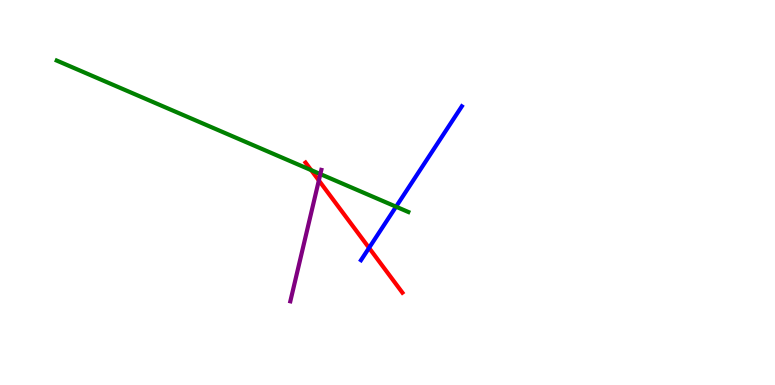[{'lines': ['blue', 'red'], 'intersections': [{'x': 4.76, 'y': 3.56}]}, {'lines': ['green', 'red'], 'intersections': [{'x': 4.02, 'y': 5.58}]}, {'lines': ['purple', 'red'], 'intersections': [{'x': 4.11, 'y': 5.31}]}, {'lines': ['blue', 'green'], 'intersections': [{'x': 5.11, 'y': 4.63}]}, {'lines': ['blue', 'purple'], 'intersections': []}, {'lines': ['green', 'purple'], 'intersections': [{'x': 4.13, 'y': 5.48}]}]